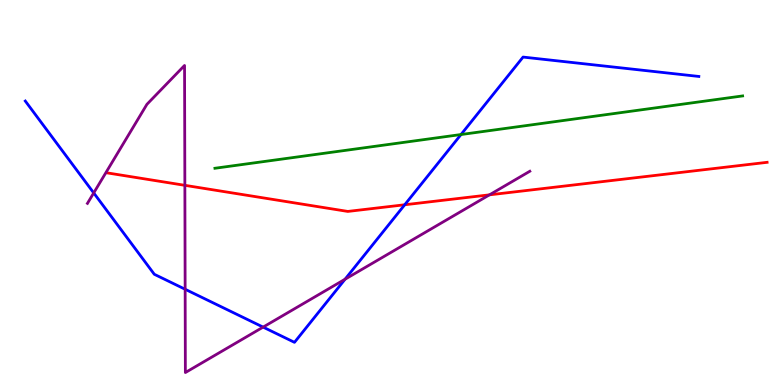[{'lines': ['blue', 'red'], 'intersections': [{'x': 5.22, 'y': 4.68}]}, {'lines': ['green', 'red'], 'intersections': []}, {'lines': ['purple', 'red'], 'intersections': [{'x': 2.39, 'y': 5.19}, {'x': 6.32, 'y': 4.94}]}, {'lines': ['blue', 'green'], 'intersections': [{'x': 5.95, 'y': 6.51}]}, {'lines': ['blue', 'purple'], 'intersections': [{'x': 1.21, 'y': 4.99}, {'x': 2.39, 'y': 2.49}, {'x': 3.4, 'y': 1.5}, {'x': 4.45, 'y': 2.75}]}, {'lines': ['green', 'purple'], 'intersections': []}]